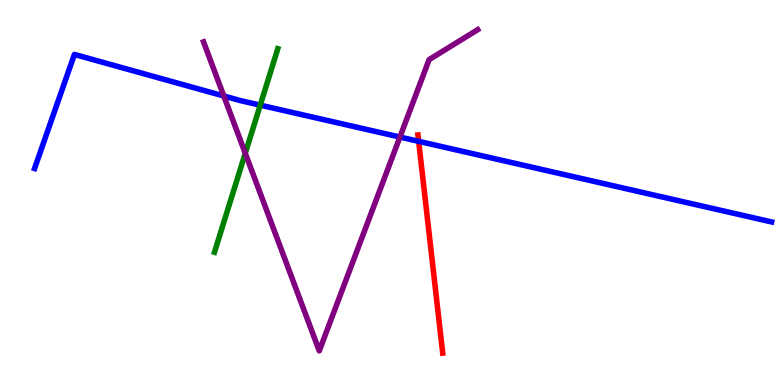[{'lines': ['blue', 'red'], 'intersections': [{'x': 5.4, 'y': 6.33}]}, {'lines': ['green', 'red'], 'intersections': []}, {'lines': ['purple', 'red'], 'intersections': []}, {'lines': ['blue', 'green'], 'intersections': [{'x': 3.36, 'y': 7.27}]}, {'lines': ['blue', 'purple'], 'intersections': [{'x': 2.89, 'y': 7.51}, {'x': 5.16, 'y': 6.44}]}, {'lines': ['green', 'purple'], 'intersections': [{'x': 3.16, 'y': 6.02}]}]